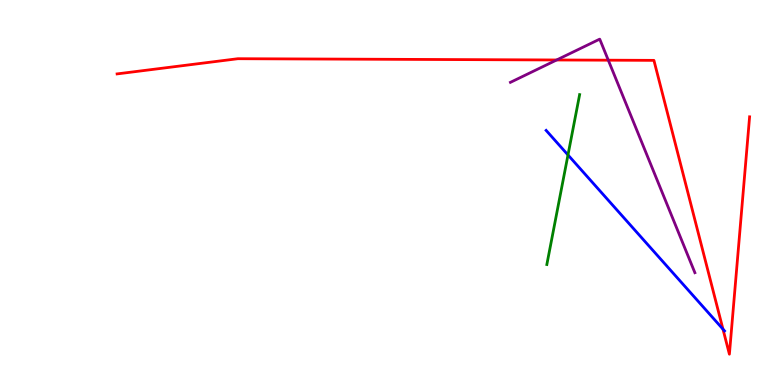[{'lines': ['blue', 'red'], 'intersections': [{'x': 9.33, 'y': 1.45}]}, {'lines': ['green', 'red'], 'intersections': []}, {'lines': ['purple', 'red'], 'intersections': [{'x': 7.18, 'y': 8.44}, {'x': 7.85, 'y': 8.44}]}, {'lines': ['blue', 'green'], 'intersections': [{'x': 7.33, 'y': 5.98}]}, {'lines': ['blue', 'purple'], 'intersections': []}, {'lines': ['green', 'purple'], 'intersections': []}]